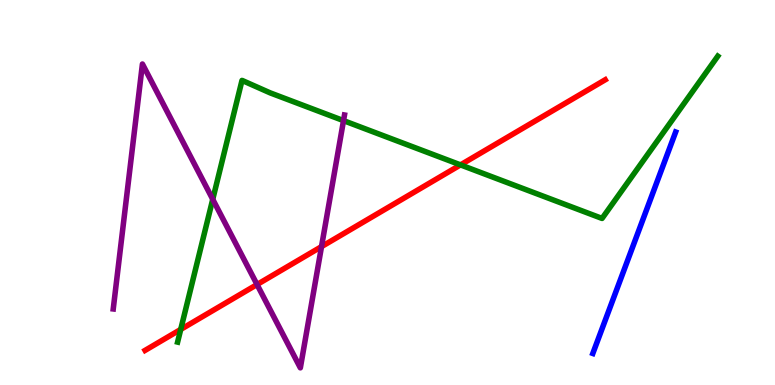[{'lines': ['blue', 'red'], 'intersections': []}, {'lines': ['green', 'red'], 'intersections': [{'x': 2.33, 'y': 1.44}, {'x': 5.94, 'y': 5.72}]}, {'lines': ['purple', 'red'], 'intersections': [{'x': 3.32, 'y': 2.61}, {'x': 4.15, 'y': 3.59}]}, {'lines': ['blue', 'green'], 'intersections': []}, {'lines': ['blue', 'purple'], 'intersections': []}, {'lines': ['green', 'purple'], 'intersections': [{'x': 2.75, 'y': 4.82}, {'x': 4.43, 'y': 6.87}]}]